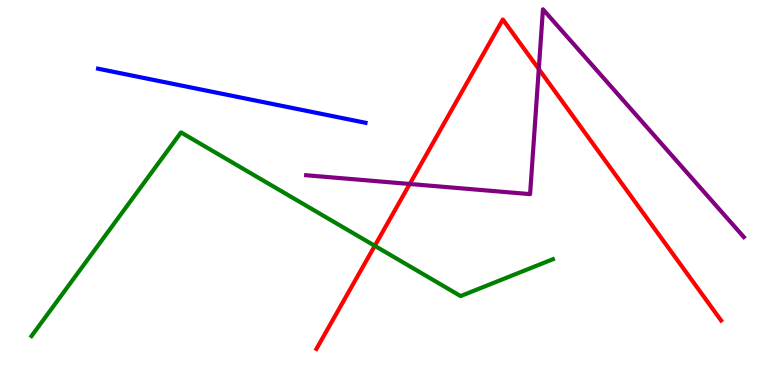[{'lines': ['blue', 'red'], 'intersections': []}, {'lines': ['green', 'red'], 'intersections': [{'x': 4.84, 'y': 3.62}]}, {'lines': ['purple', 'red'], 'intersections': [{'x': 5.29, 'y': 5.22}, {'x': 6.95, 'y': 8.21}]}, {'lines': ['blue', 'green'], 'intersections': []}, {'lines': ['blue', 'purple'], 'intersections': []}, {'lines': ['green', 'purple'], 'intersections': []}]